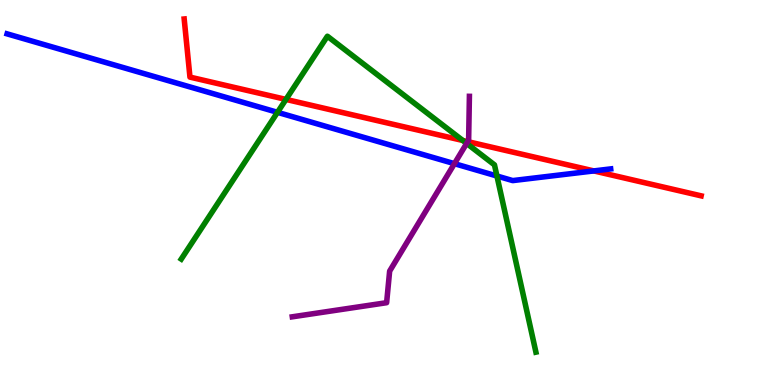[{'lines': ['blue', 'red'], 'intersections': [{'x': 7.66, 'y': 5.56}]}, {'lines': ['green', 'red'], 'intersections': [{'x': 3.69, 'y': 7.42}, {'x': 5.97, 'y': 6.35}]}, {'lines': ['purple', 'red'], 'intersections': [{'x': 6.04, 'y': 6.32}]}, {'lines': ['blue', 'green'], 'intersections': [{'x': 3.58, 'y': 7.08}, {'x': 6.41, 'y': 5.43}]}, {'lines': ['blue', 'purple'], 'intersections': [{'x': 5.86, 'y': 5.75}]}, {'lines': ['green', 'purple'], 'intersections': [{'x': 6.02, 'y': 6.27}]}]